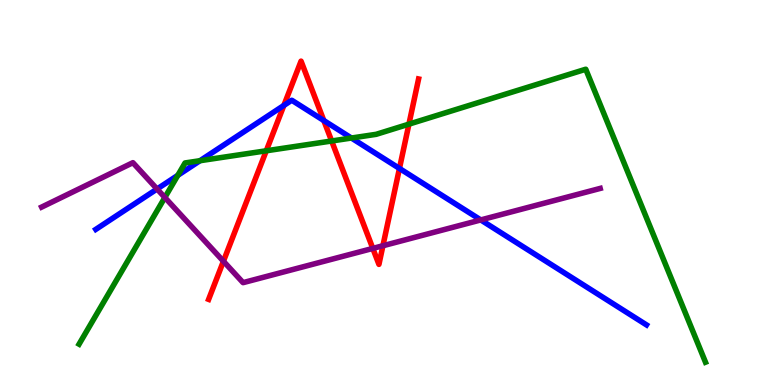[{'lines': ['blue', 'red'], 'intersections': [{'x': 3.66, 'y': 7.26}, {'x': 4.18, 'y': 6.87}, {'x': 5.15, 'y': 5.62}]}, {'lines': ['green', 'red'], 'intersections': [{'x': 3.44, 'y': 6.08}, {'x': 4.28, 'y': 6.34}, {'x': 5.28, 'y': 6.78}]}, {'lines': ['purple', 'red'], 'intersections': [{'x': 2.88, 'y': 3.21}, {'x': 4.81, 'y': 3.55}, {'x': 4.94, 'y': 3.62}]}, {'lines': ['blue', 'green'], 'intersections': [{'x': 2.29, 'y': 5.45}, {'x': 2.58, 'y': 5.83}, {'x': 4.53, 'y': 6.41}]}, {'lines': ['blue', 'purple'], 'intersections': [{'x': 2.03, 'y': 5.09}, {'x': 6.2, 'y': 4.29}]}, {'lines': ['green', 'purple'], 'intersections': [{'x': 2.13, 'y': 4.87}]}]